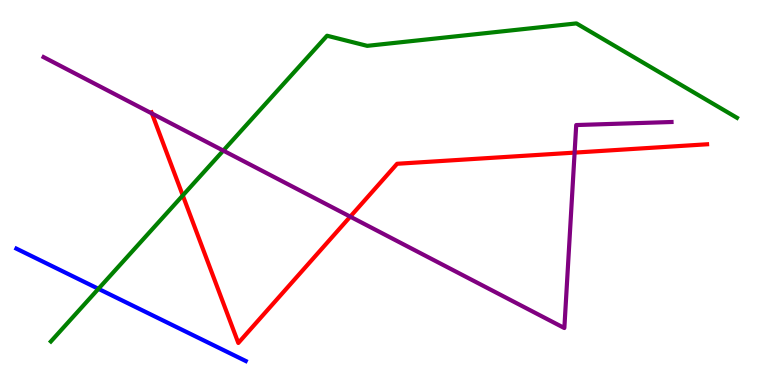[{'lines': ['blue', 'red'], 'intersections': []}, {'lines': ['green', 'red'], 'intersections': [{'x': 2.36, 'y': 4.92}]}, {'lines': ['purple', 'red'], 'intersections': [{'x': 1.96, 'y': 7.05}, {'x': 4.52, 'y': 4.37}, {'x': 7.41, 'y': 6.04}]}, {'lines': ['blue', 'green'], 'intersections': [{'x': 1.27, 'y': 2.5}]}, {'lines': ['blue', 'purple'], 'intersections': []}, {'lines': ['green', 'purple'], 'intersections': [{'x': 2.88, 'y': 6.09}]}]